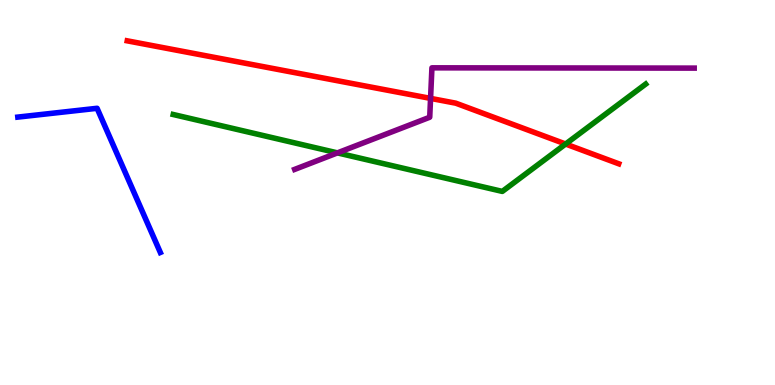[{'lines': ['blue', 'red'], 'intersections': []}, {'lines': ['green', 'red'], 'intersections': [{'x': 7.3, 'y': 6.26}]}, {'lines': ['purple', 'red'], 'intersections': [{'x': 5.56, 'y': 7.44}]}, {'lines': ['blue', 'green'], 'intersections': []}, {'lines': ['blue', 'purple'], 'intersections': []}, {'lines': ['green', 'purple'], 'intersections': [{'x': 4.35, 'y': 6.03}]}]